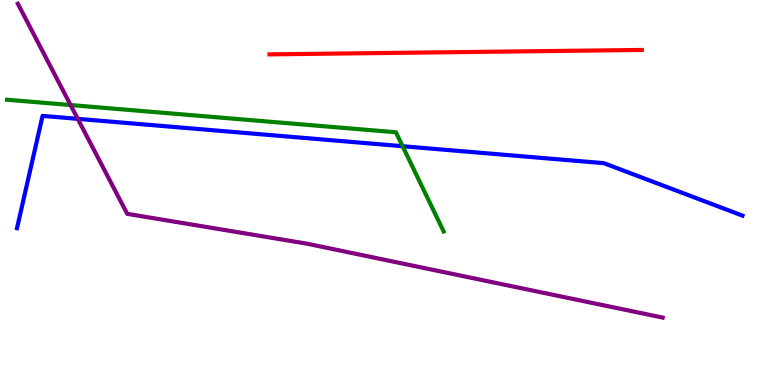[{'lines': ['blue', 'red'], 'intersections': []}, {'lines': ['green', 'red'], 'intersections': []}, {'lines': ['purple', 'red'], 'intersections': []}, {'lines': ['blue', 'green'], 'intersections': [{'x': 5.19, 'y': 6.2}]}, {'lines': ['blue', 'purple'], 'intersections': [{'x': 1.0, 'y': 6.91}]}, {'lines': ['green', 'purple'], 'intersections': [{'x': 0.911, 'y': 7.27}]}]